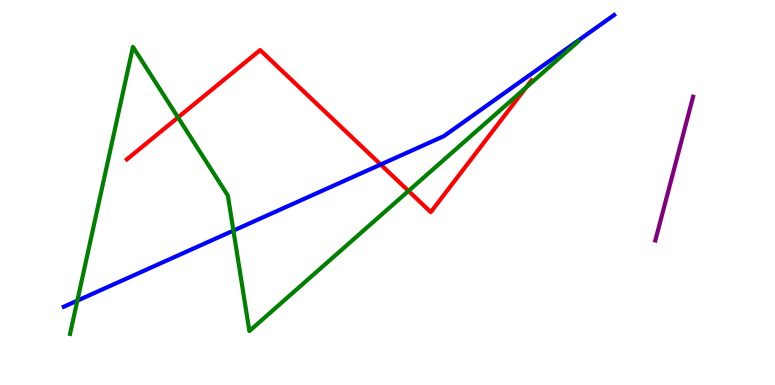[{'lines': ['blue', 'red'], 'intersections': [{'x': 4.91, 'y': 5.73}]}, {'lines': ['green', 'red'], 'intersections': [{'x': 2.3, 'y': 6.95}, {'x': 5.27, 'y': 5.04}, {'x': 6.79, 'y': 7.73}]}, {'lines': ['purple', 'red'], 'intersections': []}, {'lines': ['blue', 'green'], 'intersections': [{'x': 0.998, 'y': 2.19}, {'x': 3.01, 'y': 4.01}]}, {'lines': ['blue', 'purple'], 'intersections': []}, {'lines': ['green', 'purple'], 'intersections': []}]